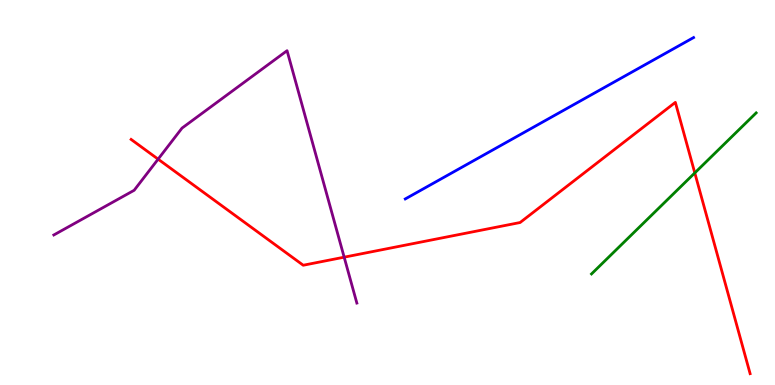[{'lines': ['blue', 'red'], 'intersections': []}, {'lines': ['green', 'red'], 'intersections': [{'x': 8.97, 'y': 5.51}]}, {'lines': ['purple', 'red'], 'intersections': [{'x': 2.04, 'y': 5.87}, {'x': 4.44, 'y': 3.32}]}, {'lines': ['blue', 'green'], 'intersections': []}, {'lines': ['blue', 'purple'], 'intersections': []}, {'lines': ['green', 'purple'], 'intersections': []}]